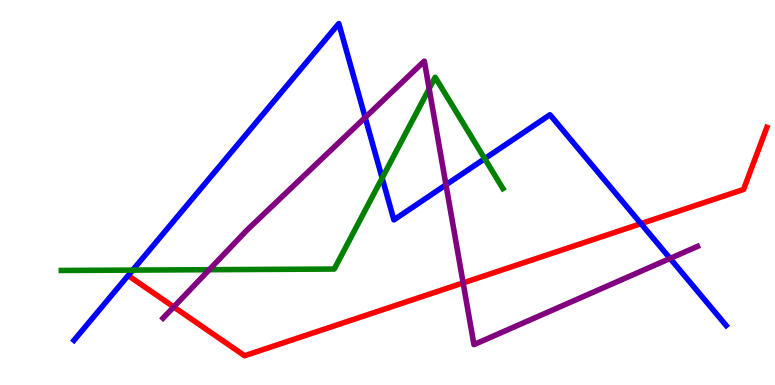[{'lines': ['blue', 'red'], 'intersections': [{'x': 8.27, 'y': 4.19}]}, {'lines': ['green', 'red'], 'intersections': []}, {'lines': ['purple', 'red'], 'intersections': [{'x': 2.24, 'y': 2.03}, {'x': 5.98, 'y': 2.65}]}, {'lines': ['blue', 'green'], 'intersections': [{'x': 1.71, 'y': 2.98}, {'x': 4.93, 'y': 5.38}, {'x': 6.25, 'y': 5.88}]}, {'lines': ['blue', 'purple'], 'intersections': [{'x': 4.71, 'y': 6.95}, {'x': 5.75, 'y': 5.2}, {'x': 8.65, 'y': 3.29}]}, {'lines': ['green', 'purple'], 'intersections': [{'x': 2.7, 'y': 2.99}, {'x': 5.54, 'y': 7.7}]}]